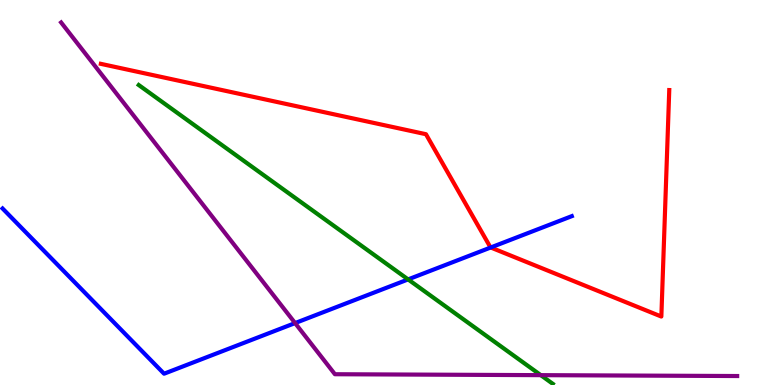[{'lines': ['blue', 'red'], 'intersections': [{'x': 6.33, 'y': 3.57}]}, {'lines': ['green', 'red'], 'intersections': []}, {'lines': ['purple', 'red'], 'intersections': []}, {'lines': ['blue', 'green'], 'intersections': [{'x': 5.27, 'y': 2.74}]}, {'lines': ['blue', 'purple'], 'intersections': [{'x': 3.81, 'y': 1.61}]}, {'lines': ['green', 'purple'], 'intersections': [{'x': 6.98, 'y': 0.256}]}]